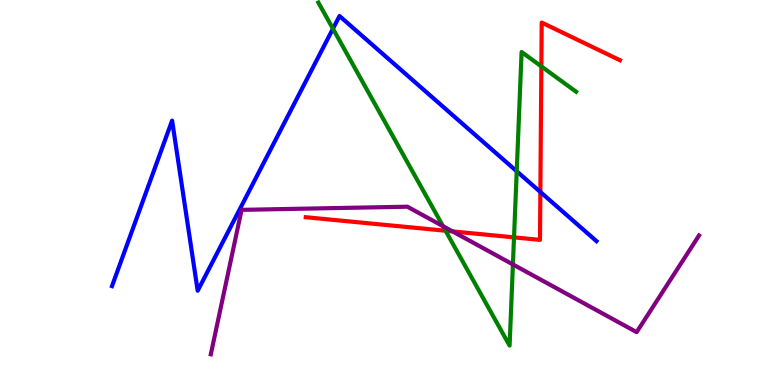[{'lines': ['blue', 'red'], 'intersections': [{'x': 6.97, 'y': 5.01}]}, {'lines': ['green', 'red'], 'intersections': [{'x': 5.75, 'y': 4.01}, {'x': 6.63, 'y': 3.83}, {'x': 6.99, 'y': 8.28}]}, {'lines': ['purple', 'red'], 'intersections': [{'x': 5.84, 'y': 3.99}]}, {'lines': ['blue', 'green'], 'intersections': [{'x': 4.3, 'y': 9.25}, {'x': 6.67, 'y': 5.55}]}, {'lines': ['blue', 'purple'], 'intersections': []}, {'lines': ['green', 'purple'], 'intersections': [{'x': 5.72, 'y': 4.12}, {'x': 6.62, 'y': 3.13}]}]